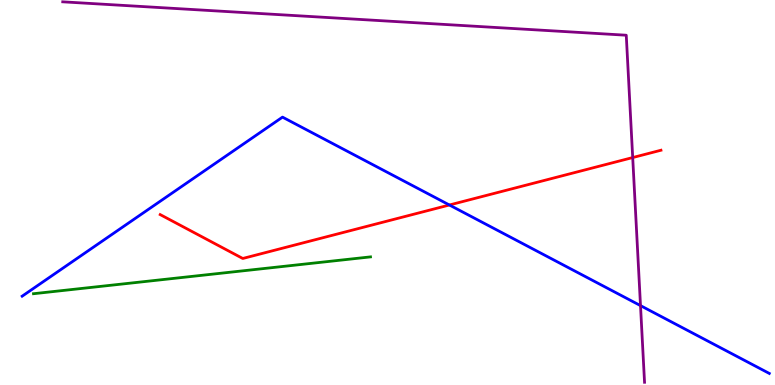[{'lines': ['blue', 'red'], 'intersections': [{'x': 5.8, 'y': 4.68}]}, {'lines': ['green', 'red'], 'intersections': []}, {'lines': ['purple', 'red'], 'intersections': [{'x': 8.16, 'y': 5.91}]}, {'lines': ['blue', 'green'], 'intersections': []}, {'lines': ['blue', 'purple'], 'intersections': [{'x': 8.26, 'y': 2.06}]}, {'lines': ['green', 'purple'], 'intersections': []}]